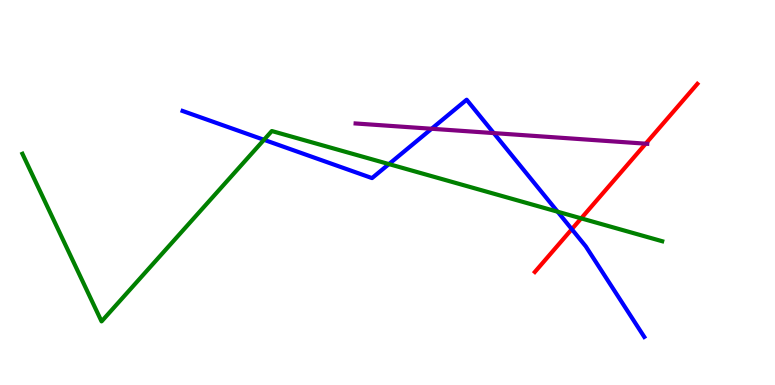[{'lines': ['blue', 'red'], 'intersections': [{'x': 7.38, 'y': 4.05}]}, {'lines': ['green', 'red'], 'intersections': [{'x': 7.5, 'y': 4.33}]}, {'lines': ['purple', 'red'], 'intersections': [{'x': 8.33, 'y': 6.27}]}, {'lines': ['blue', 'green'], 'intersections': [{'x': 3.41, 'y': 6.37}, {'x': 5.02, 'y': 5.74}, {'x': 7.2, 'y': 4.5}]}, {'lines': ['blue', 'purple'], 'intersections': [{'x': 5.57, 'y': 6.66}, {'x': 6.37, 'y': 6.54}]}, {'lines': ['green', 'purple'], 'intersections': []}]